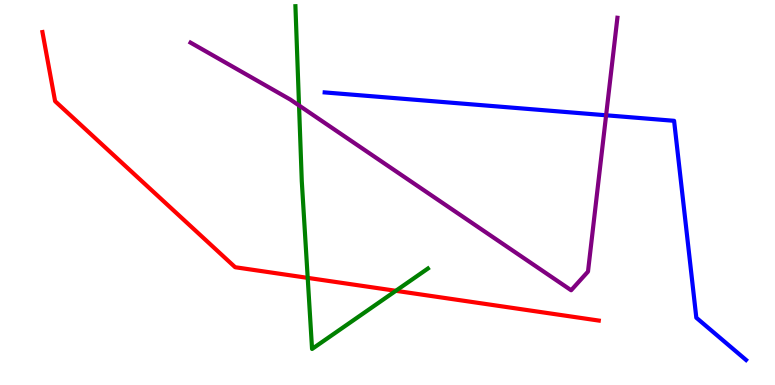[{'lines': ['blue', 'red'], 'intersections': []}, {'lines': ['green', 'red'], 'intersections': [{'x': 3.97, 'y': 2.78}, {'x': 5.11, 'y': 2.45}]}, {'lines': ['purple', 'red'], 'intersections': []}, {'lines': ['blue', 'green'], 'intersections': []}, {'lines': ['blue', 'purple'], 'intersections': [{'x': 7.82, 'y': 7.01}]}, {'lines': ['green', 'purple'], 'intersections': [{'x': 3.86, 'y': 7.26}]}]